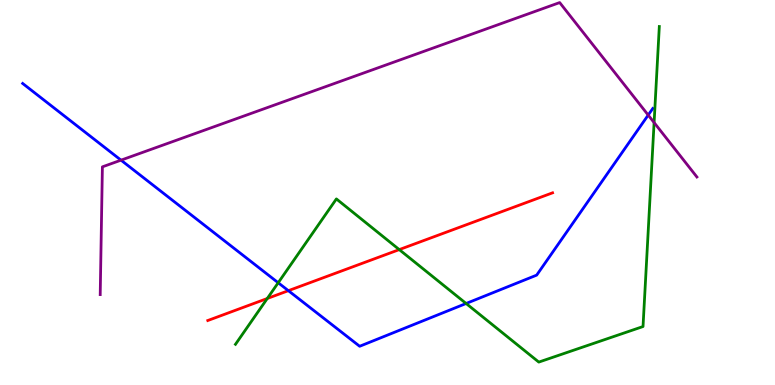[{'lines': ['blue', 'red'], 'intersections': [{'x': 3.72, 'y': 2.45}]}, {'lines': ['green', 'red'], 'intersections': [{'x': 3.45, 'y': 2.25}, {'x': 5.15, 'y': 3.52}]}, {'lines': ['purple', 'red'], 'intersections': []}, {'lines': ['blue', 'green'], 'intersections': [{'x': 3.59, 'y': 2.66}, {'x': 6.01, 'y': 2.12}]}, {'lines': ['blue', 'purple'], 'intersections': [{'x': 1.56, 'y': 5.84}, {'x': 8.36, 'y': 7.01}]}, {'lines': ['green', 'purple'], 'intersections': [{'x': 8.44, 'y': 6.82}]}]